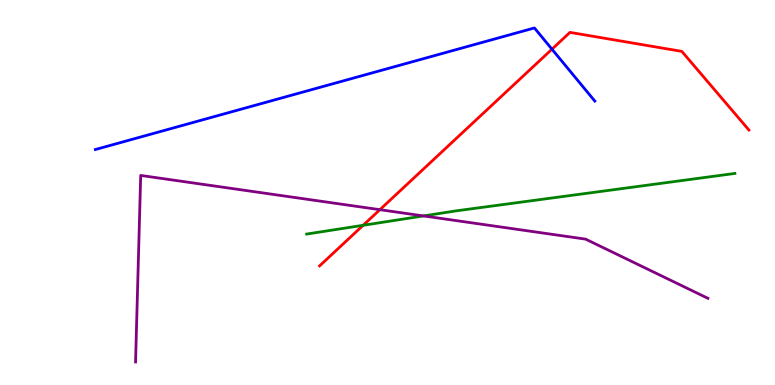[{'lines': ['blue', 'red'], 'intersections': [{'x': 7.12, 'y': 8.72}]}, {'lines': ['green', 'red'], 'intersections': [{'x': 4.69, 'y': 4.15}]}, {'lines': ['purple', 'red'], 'intersections': [{'x': 4.9, 'y': 4.55}]}, {'lines': ['blue', 'green'], 'intersections': []}, {'lines': ['blue', 'purple'], 'intersections': []}, {'lines': ['green', 'purple'], 'intersections': [{'x': 5.46, 'y': 4.39}]}]